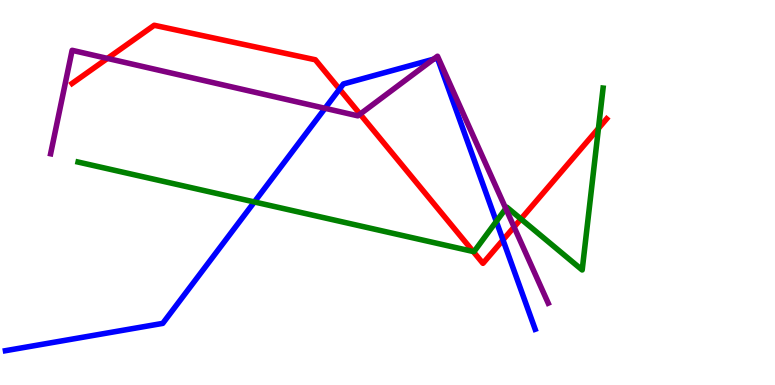[{'lines': ['blue', 'red'], 'intersections': [{'x': 4.38, 'y': 7.69}, {'x': 6.49, 'y': 3.77}]}, {'lines': ['green', 'red'], 'intersections': [{'x': 6.11, 'y': 3.47}, {'x': 6.72, 'y': 4.31}, {'x': 7.72, 'y': 6.66}]}, {'lines': ['purple', 'red'], 'intersections': [{'x': 1.39, 'y': 8.48}, {'x': 4.65, 'y': 7.04}, {'x': 6.63, 'y': 4.1}]}, {'lines': ['blue', 'green'], 'intersections': [{'x': 3.28, 'y': 4.75}, {'x': 6.4, 'y': 4.25}]}, {'lines': ['blue', 'purple'], 'intersections': [{'x': 4.19, 'y': 7.19}, {'x': 5.59, 'y': 8.46}]}, {'lines': ['green', 'purple'], 'intersections': [{'x': 6.53, 'y': 4.58}]}]